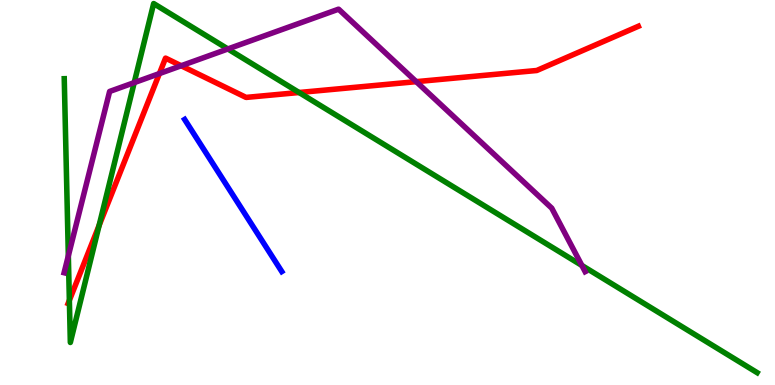[{'lines': ['blue', 'red'], 'intersections': []}, {'lines': ['green', 'red'], 'intersections': [{'x': 0.895, 'y': 2.2}, {'x': 1.28, 'y': 4.15}, {'x': 3.86, 'y': 7.6}]}, {'lines': ['purple', 'red'], 'intersections': [{'x': 2.06, 'y': 8.09}, {'x': 2.34, 'y': 8.29}, {'x': 5.37, 'y': 7.88}]}, {'lines': ['blue', 'green'], 'intersections': []}, {'lines': ['blue', 'purple'], 'intersections': []}, {'lines': ['green', 'purple'], 'intersections': [{'x': 0.882, 'y': 3.35}, {'x': 1.73, 'y': 7.85}, {'x': 2.94, 'y': 8.73}, {'x': 7.51, 'y': 3.11}]}]